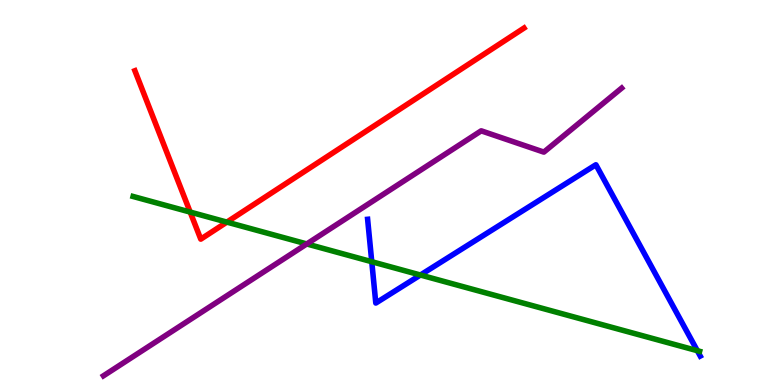[{'lines': ['blue', 'red'], 'intersections': []}, {'lines': ['green', 'red'], 'intersections': [{'x': 2.45, 'y': 4.49}, {'x': 2.93, 'y': 4.23}]}, {'lines': ['purple', 'red'], 'intersections': []}, {'lines': ['blue', 'green'], 'intersections': [{'x': 4.8, 'y': 3.2}, {'x': 5.42, 'y': 2.86}, {'x': 9.0, 'y': 0.891}]}, {'lines': ['blue', 'purple'], 'intersections': []}, {'lines': ['green', 'purple'], 'intersections': [{'x': 3.96, 'y': 3.66}]}]